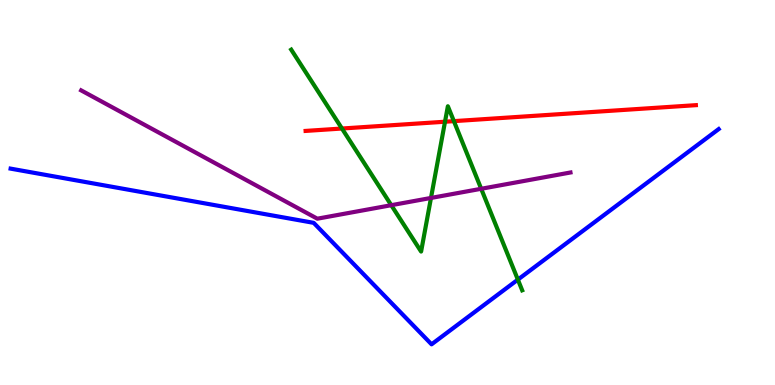[{'lines': ['blue', 'red'], 'intersections': []}, {'lines': ['green', 'red'], 'intersections': [{'x': 4.41, 'y': 6.66}, {'x': 5.74, 'y': 6.84}, {'x': 5.86, 'y': 6.85}]}, {'lines': ['purple', 'red'], 'intersections': []}, {'lines': ['blue', 'green'], 'intersections': [{'x': 6.68, 'y': 2.74}]}, {'lines': ['blue', 'purple'], 'intersections': []}, {'lines': ['green', 'purple'], 'intersections': [{'x': 5.05, 'y': 4.67}, {'x': 5.56, 'y': 4.86}, {'x': 6.21, 'y': 5.1}]}]